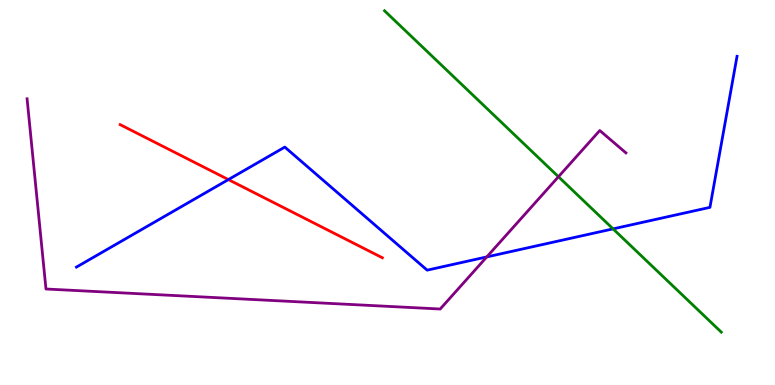[{'lines': ['blue', 'red'], 'intersections': [{'x': 2.95, 'y': 5.34}]}, {'lines': ['green', 'red'], 'intersections': []}, {'lines': ['purple', 'red'], 'intersections': []}, {'lines': ['blue', 'green'], 'intersections': [{'x': 7.91, 'y': 4.06}]}, {'lines': ['blue', 'purple'], 'intersections': [{'x': 6.28, 'y': 3.33}]}, {'lines': ['green', 'purple'], 'intersections': [{'x': 7.21, 'y': 5.41}]}]